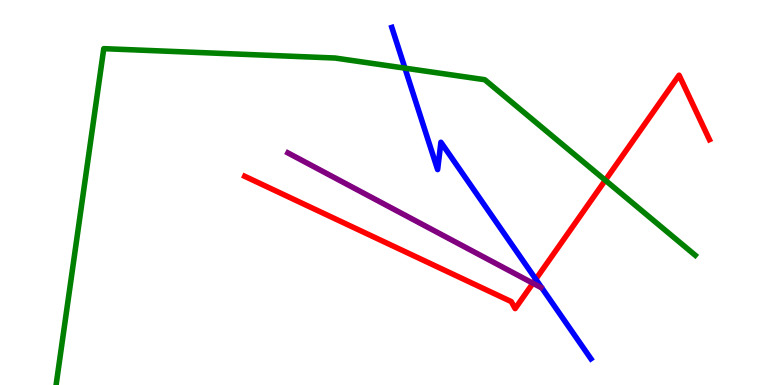[{'lines': ['blue', 'red'], 'intersections': [{'x': 6.91, 'y': 2.75}]}, {'lines': ['green', 'red'], 'intersections': [{'x': 7.81, 'y': 5.32}]}, {'lines': ['purple', 'red'], 'intersections': [{'x': 6.88, 'y': 2.64}]}, {'lines': ['blue', 'green'], 'intersections': [{'x': 5.23, 'y': 8.23}]}, {'lines': ['blue', 'purple'], 'intersections': []}, {'lines': ['green', 'purple'], 'intersections': []}]